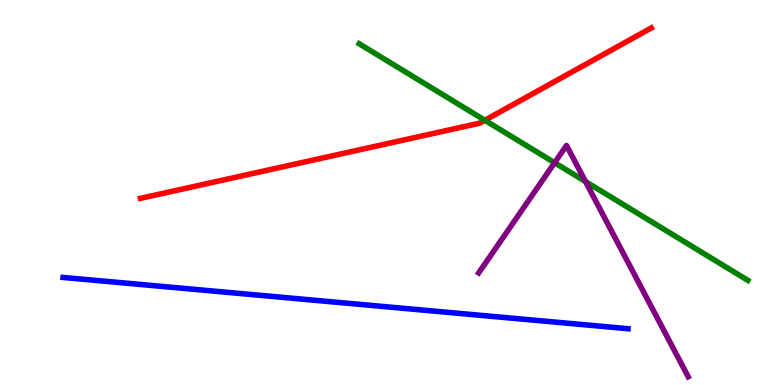[{'lines': ['blue', 'red'], 'intersections': []}, {'lines': ['green', 'red'], 'intersections': [{'x': 6.26, 'y': 6.88}]}, {'lines': ['purple', 'red'], 'intersections': []}, {'lines': ['blue', 'green'], 'intersections': []}, {'lines': ['blue', 'purple'], 'intersections': []}, {'lines': ['green', 'purple'], 'intersections': [{'x': 7.16, 'y': 5.77}, {'x': 7.55, 'y': 5.28}]}]